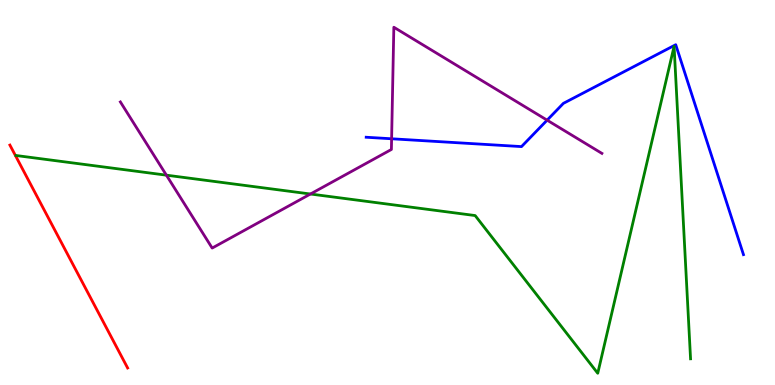[{'lines': ['blue', 'red'], 'intersections': []}, {'lines': ['green', 'red'], 'intersections': []}, {'lines': ['purple', 'red'], 'intersections': []}, {'lines': ['blue', 'green'], 'intersections': []}, {'lines': ['blue', 'purple'], 'intersections': [{'x': 5.05, 'y': 6.4}, {'x': 7.06, 'y': 6.88}]}, {'lines': ['green', 'purple'], 'intersections': [{'x': 2.15, 'y': 5.45}, {'x': 4.01, 'y': 4.96}]}]